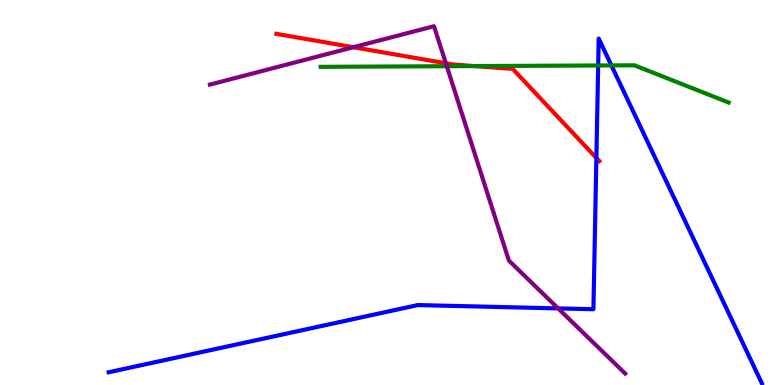[{'lines': ['blue', 'red'], 'intersections': [{'x': 7.7, 'y': 5.9}]}, {'lines': ['green', 'red'], 'intersections': [{'x': 6.12, 'y': 8.28}]}, {'lines': ['purple', 'red'], 'intersections': [{'x': 4.56, 'y': 8.77}, {'x': 5.75, 'y': 8.36}]}, {'lines': ['blue', 'green'], 'intersections': [{'x': 7.72, 'y': 8.3}, {'x': 7.89, 'y': 8.3}]}, {'lines': ['blue', 'purple'], 'intersections': [{'x': 7.2, 'y': 1.99}]}, {'lines': ['green', 'purple'], 'intersections': [{'x': 5.76, 'y': 8.28}]}]